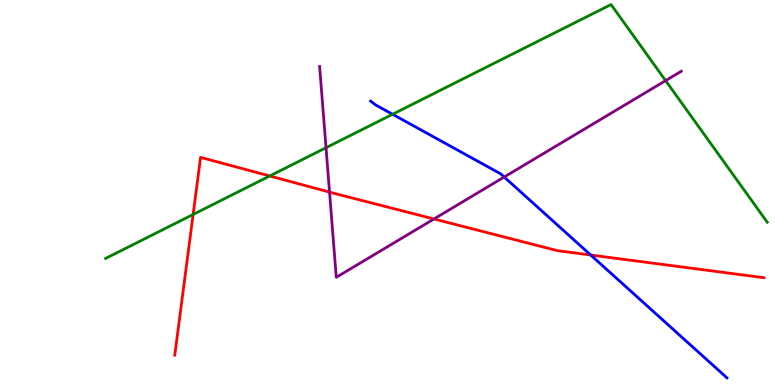[{'lines': ['blue', 'red'], 'intersections': [{'x': 7.62, 'y': 3.38}]}, {'lines': ['green', 'red'], 'intersections': [{'x': 2.49, 'y': 4.43}, {'x': 3.48, 'y': 5.43}]}, {'lines': ['purple', 'red'], 'intersections': [{'x': 4.25, 'y': 5.01}, {'x': 5.6, 'y': 4.31}]}, {'lines': ['blue', 'green'], 'intersections': [{'x': 5.07, 'y': 7.03}]}, {'lines': ['blue', 'purple'], 'intersections': [{'x': 6.51, 'y': 5.4}]}, {'lines': ['green', 'purple'], 'intersections': [{'x': 4.21, 'y': 6.16}, {'x': 8.59, 'y': 7.91}]}]